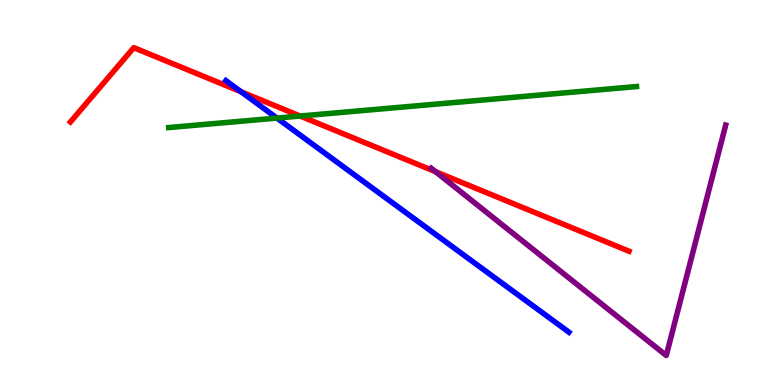[{'lines': ['blue', 'red'], 'intersections': [{'x': 3.11, 'y': 7.62}]}, {'lines': ['green', 'red'], 'intersections': [{'x': 3.87, 'y': 6.99}]}, {'lines': ['purple', 'red'], 'intersections': [{'x': 5.62, 'y': 5.54}]}, {'lines': ['blue', 'green'], 'intersections': [{'x': 3.57, 'y': 6.93}]}, {'lines': ['blue', 'purple'], 'intersections': []}, {'lines': ['green', 'purple'], 'intersections': []}]